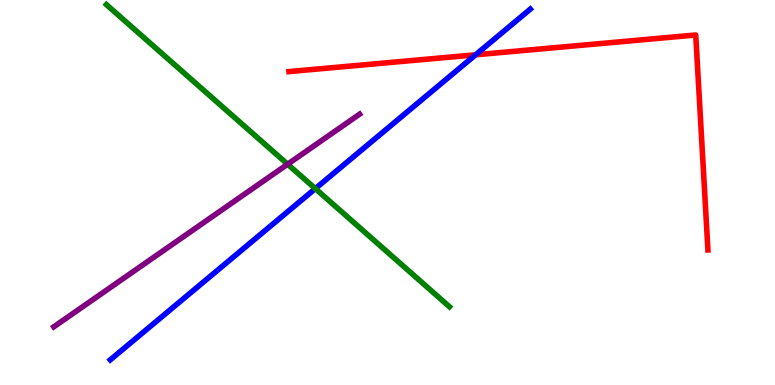[{'lines': ['blue', 'red'], 'intersections': [{'x': 6.14, 'y': 8.58}]}, {'lines': ['green', 'red'], 'intersections': []}, {'lines': ['purple', 'red'], 'intersections': []}, {'lines': ['blue', 'green'], 'intersections': [{'x': 4.07, 'y': 5.1}]}, {'lines': ['blue', 'purple'], 'intersections': []}, {'lines': ['green', 'purple'], 'intersections': [{'x': 3.71, 'y': 5.73}]}]